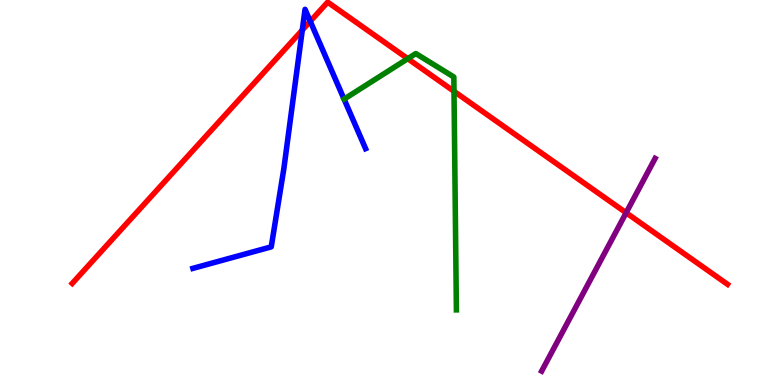[{'lines': ['blue', 'red'], 'intersections': [{'x': 3.9, 'y': 9.22}, {'x': 4.0, 'y': 9.45}]}, {'lines': ['green', 'red'], 'intersections': [{'x': 5.26, 'y': 8.48}, {'x': 5.86, 'y': 7.63}]}, {'lines': ['purple', 'red'], 'intersections': [{'x': 8.08, 'y': 4.47}]}, {'lines': ['blue', 'green'], 'intersections': []}, {'lines': ['blue', 'purple'], 'intersections': []}, {'lines': ['green', 'purple'], 'intersections': []}]